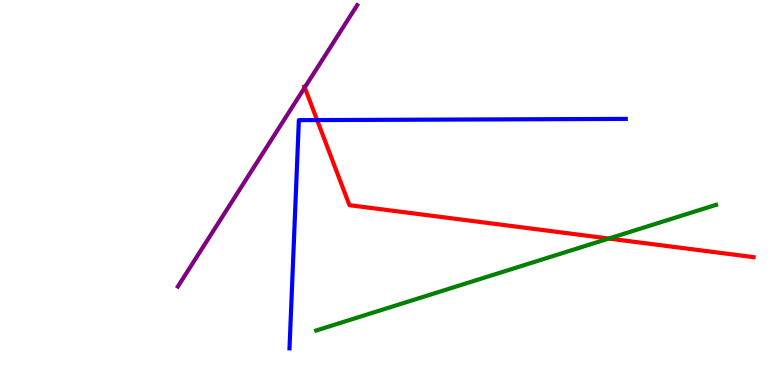[{'lines': ['blue', 'red'], 'intersections': [{'x': 4.09, 'y': 6.88}]}, {'lines': ['green', 'red'], 'intersections': [{'x': 7.86, 'y': 3.8}]}, {'lines': ['purple', 'red'], 'intersections': [{'x': 3.93, 'y': 7.73}]}, {'lines': ['blue', 'green'], 'intersections': []}, {'lines': ['blue', 'purple'], 'intersections': []}, {'lines': ['green', 'purple'], 'intersections': []}]